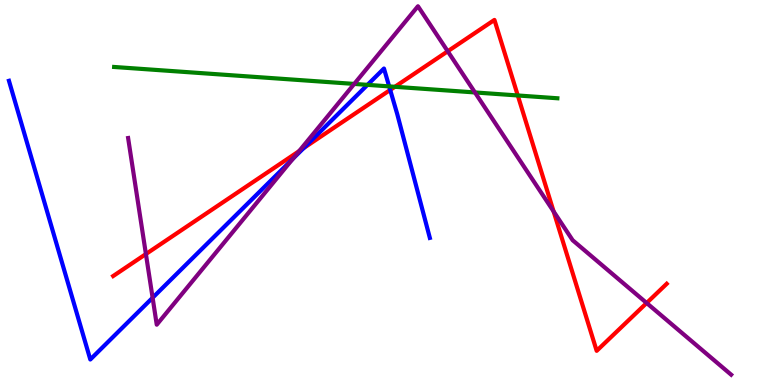[{'lines': ['blue', 'red'], 'intersections': [{'x': 3.92, 'y': 6.16}, {'x': 5.03, 'y': 7.66}]}, {'lines': ['green', 'red'], 'intersections': [{'x': 5.1, 'y': 7.75}, {'x': 6.68, 'y': 7.52}]}, {'lines': ['purple', 'red'], 'intersections': [{'x': 1.88, 'y': 3.4}, {'x': 3.86, 'y': 6.08}, {'x': 5.78, 'y': 8.67}, {'x': 7.14, 'y': 4.51}, {'x': 8.34, 'y': 2.13}]}, {'lines': ['blue', 'green'], 'intersections': [{'x': 4.74, 'y': 7.8}, {'x': 5.02, 'y': 7.76}]}, {'lines': ['blue', 'purple'], 'intersections': [{'x': 1.97, 'y': 2.27}, {'x': 3.78, 'y': 5.87}]}, {'lines': ['green', 'purple'], 'intersections': [{'x': 4.57, 'y': 7.82}, {'x': 6.13, 'y': 7.6}]}]